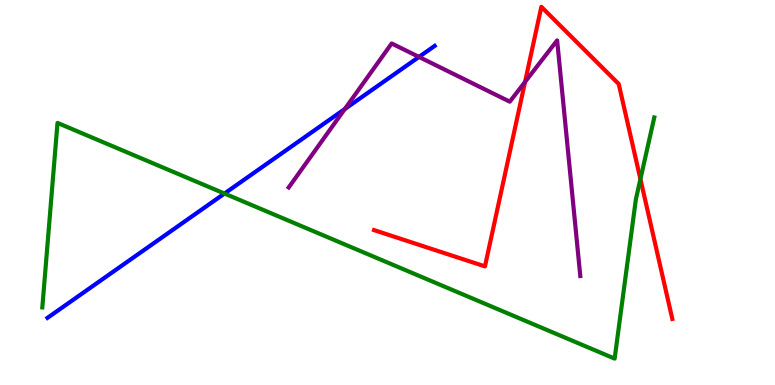[{'lines': ['blue', 'red'], 'intersections': []}, {'lines': ['green', 'red'], 'intersections': [{'x': 8.26, 'y': 5.35}]}, {'lines': ['purple', 'red'], 'intersections': [{'x': 6.77, 'y': 7.87}]}, {'lines': ['blue', 'green'], 'intersections': [{'x': 2.9, 'y': 4.97}]}, {'lines': ['blue', 'purple'], 'intersections': [{'x': 4.45, 'y': 7.17}, {'x': 5.41, 'y': 8.52}]}, {'lines': ['green', 'purple'], 'intersections': []}]